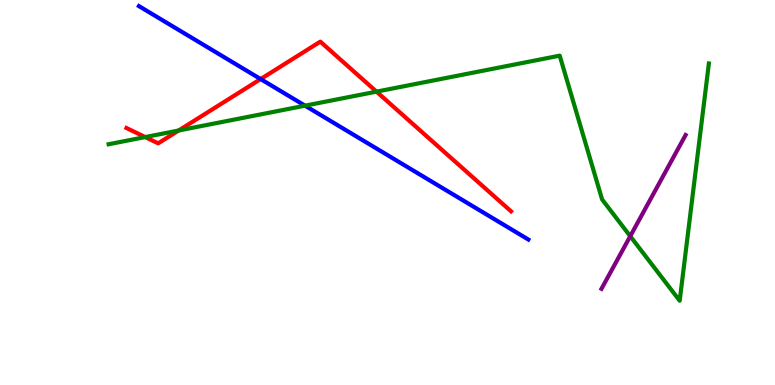[{'lines': ['blue', 'red'], 'intersections': [{'x': 3.36, 'y': 7.95}]}, {'lines': ['green', 'red'], 'intersections': [{'x': 1.87, 'y': 6.44}, {'x': 2.31, 'y': 6.61}, {'x': 4.86, 'y': 7.62}]}, {'lines': ['purple', 'red'], 'intersections': []}, {'lines': ['blue', 'green'], 'intersections': [{'x': 3.94, 'y': 7.26}]}, {'lines': ['blue', 'purple'], 'intersections': []}, {'lines': ['green', 'purple'], 'intersections': [{'x': 8.13, 'y': 3.86}]}]